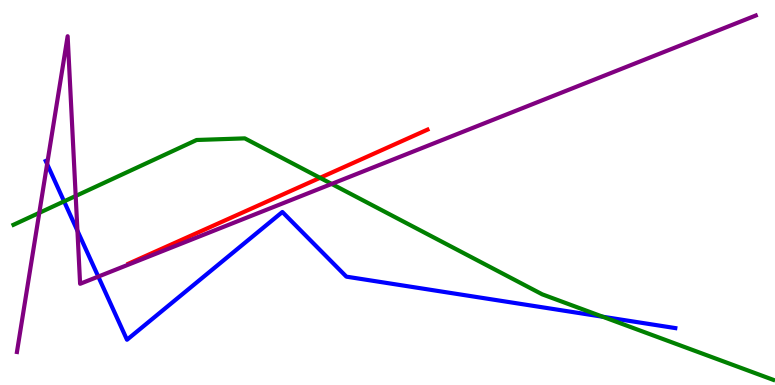[{'lines': ['blue', 'red'], 'intersections': []}, {'lines': ['green', 'red'], 'intersections': [{'x': 4.13, 'y': 5.38}]}, {'lines': ['purple', 'red'], 'intersections': []}, {'lines': ['blue', 'green'], 'intersections': [{'x': 0.827, 'y': 4.77}, {'x': 7.78, 'y': 1.77}]}, {'lines': ['blue', 'purple'], 'intersections': [{'x': 0.608, 'y': 5.74}, {'x': 0.999, 'y': 4.01}, {'x': 1.27, 'y': 2.82}]}, {'lines': ['green', 'purple'], 'intersections': [{'x': 0.507, 'y': 4.47}, {'x': 0.977, 'y': 4.91}, {'x': 4.28, 'y': 5.22}]}]